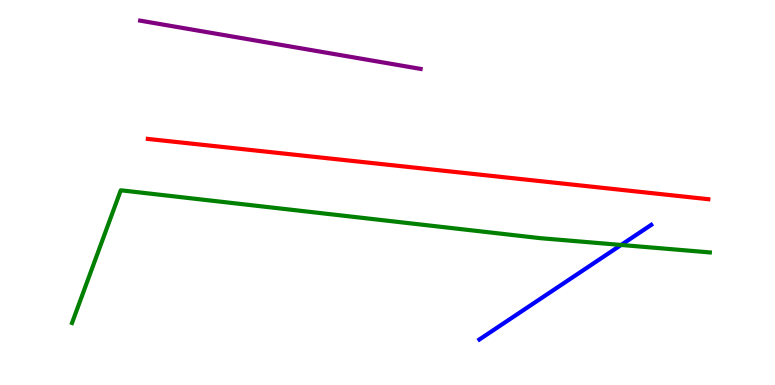[{'lines': ['blue', 'red'], 'intersections': []}, {'lines': ['green', 'red'], 'intersections': []}, {'lines': ['purple', 'red'], 'intersections': []}, {'lines': ['blue', 'green'], 'intersections': [{'x': 8.01, 'y': 3.64}]}, {'lines': ['blue', 'purple'], 'intersections': []}, {'lines': ['green', 'purple'], 'intersections': []}]